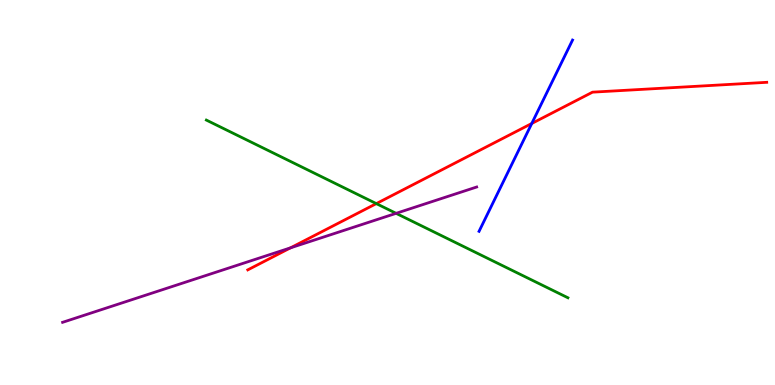[{'lines': ['blue', 'red'], 'intersections': [{'x': 6.86, 'y': 6.79}]}, {'lines': ['green', 'red'], 'intersections': [{'x': 4.86, 'y': 4.71}]}, {'lines': ['purple', 'red'], 'intersections': [{'x': 3.75, 'y': 3.56}]}, {'lines': ['blue', 'green'], 'intersections': []}, {'lines': ['blue', 'purple'], 'intersections': []}, {'lines': ['green', 'purple'], 'intersections': [{'x': 5.11, 'y': 4.46}]}]